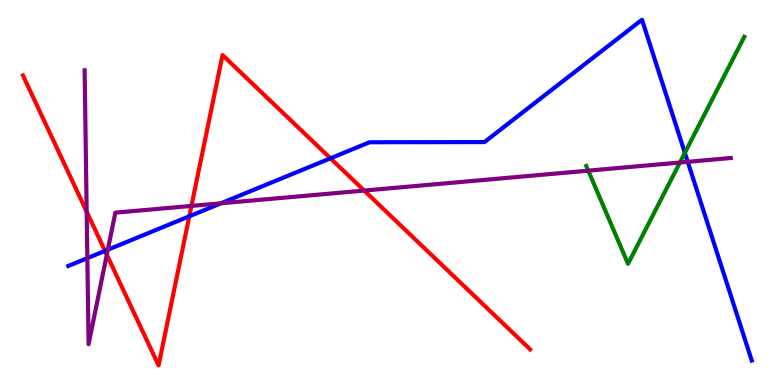[{'lines': ['blue', 'red'], 'intersections': [{'x': 1.35, 'y': 3.48}, {'x': 2.44, 'y': 4.38}, {'x': 4.26, 'y': 5.89}]}, {'lines': ['green', 'red'], 'intersections': []}, {'lines': ['purple', 'red'], 'intersections': [{'x': 1.12, 'y': 4.5}, {'x': 1.38, 'y': 3.38}, {'x': 2.47, 'y': 4.65}, {'x': 4.7, 'y': 5.05}]}, {'lines': ['blue', 'green'], 'intersections': [{'x': 8.84, 'y': 6.03}]}, {'lines': ['blue', 'purple'], 'intersections': [{'x': 1.13, 'y': 3.3}, {'x': 1.39, 'y': 3.51}, {'x': 2.85, 'y': 4.72}, {'x': 8.87, 'y': 5.8}]}, {'lines': ['green', 'purple'], 'intersections': [{'x': 7.59, 'y': 5.57}, {'x': 8.77, 'y': 5.78}]}]